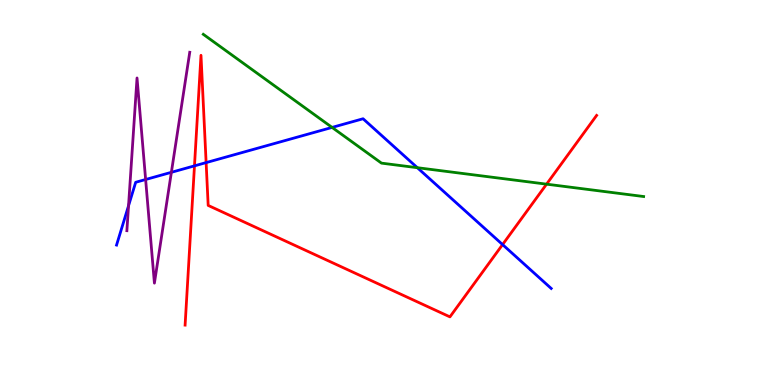[{'lines': ['blue', 'red'], 'intersections': [{'x': 2.51, 'y': 5.69}, {'x': 2.66, 'y': 5.78}, {'x': 6.48, 'y': 3.65}]}, {'lines': ['green', 'red'], 'intersections': [{'x': 7.05, 'y': 5.22}]}, {'lines': ['purple', 'red'], 'intersections': []}, {'lines': ['blue', 'green'], 'intersections': [{'x': 4.28, 'y': 6.69}, {'x': 5.39, 'y': 5.64}]}, {'lines': ['blue', 'purple'], 'intersections': [{'x': 1.66, 'y': 4.66}, {'x': 1.88, 'y': 5.34}, {'x': 2.21, 'y': 5.52}]}, {'lines': ['green', 'purple'], 'intersections': []}]